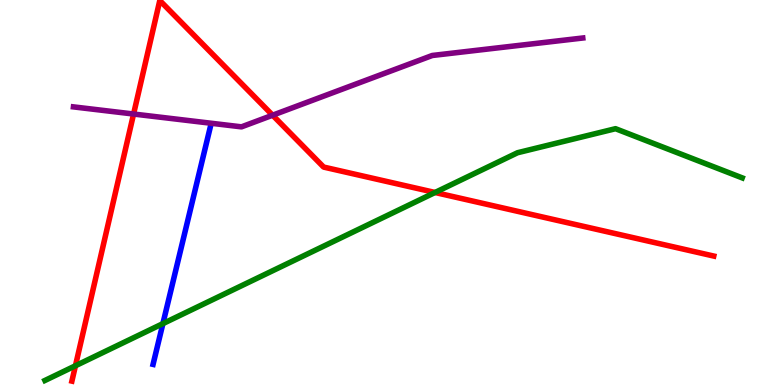[{'lines': ['blue', 'red'], 'intersections': []}, {'lines': ['green', 'red'], 'intersections': [{'x': 0.973, 'y': 0.5}, {'x': 5.61, 'y': 5.0}]}, {'lines': ['purple', 'red'], 'intersections': [{'x': 1.72, 'y': 7.04}, {'x': 3.52, 'y': 7.01}]}, {'lines': ['blue', 'green'], 'intersections': [{'x': 2.1, 'y': 1.59}]}, {'lines': ['blue', 'purple'], 'intersections': []}, {'lines': ['green', 'purple'], 'intersections': []}]